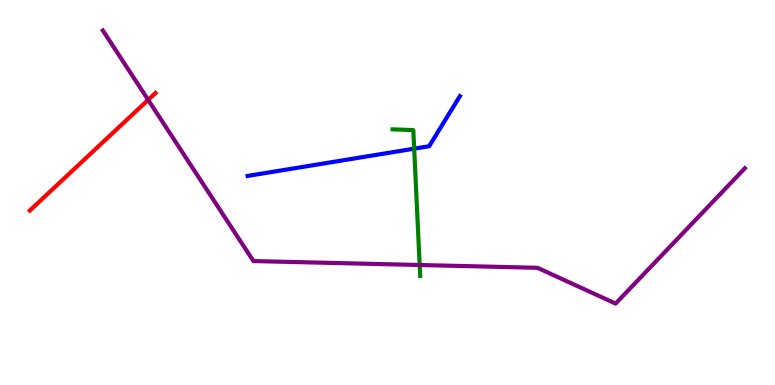[{'lines': ['blue', 'red'], 'intersections': []}, {'lines': ['green', 'red'], 'intersections': []}, {'lines': ['purple', 'red'], 'intersections': [{'x': 1.91, 'y': 7.41}]}, {'lines': ['blue', 'green'], 'intersections': [{'x': 5.34, 'y': 6.14}]}, {'lines': ['blue', 'purple'], 'intersections': []}, {'lines': ['green', 'purple'], 'intersections': [{'x': 5.42, 'y': 3.12}]}]